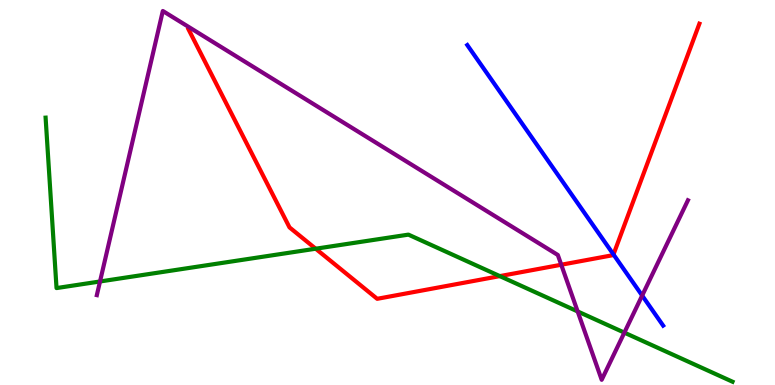[{'lines': ['blue', 'red'], 'intersections': [{'x': 7.92, 'y': 3.39}]}, {'lines': ['green', 'red'], 'intersections': [{'x': 4.07, 'y': 3.54}, {'x': 6.45, 'y': 2.83}]}, {'lines': ['purple', 'red'], 'intersections': [{'x': 7.24, 'y': 3.12}]}, {'lines': ['blue', 'green'], 'intersections': []}, {'lines': ['blue', 'purple'], 'intersections': [{'x': 8.29, 'y': 2.32}]}, {'lines': ['green', 'purple'], 'intersections': [{'x': 1.29, 'y': 2.69}, {'x': 7.45, 'y': 1.91}, {'x': 8.06, 'y': 1.36}]}]